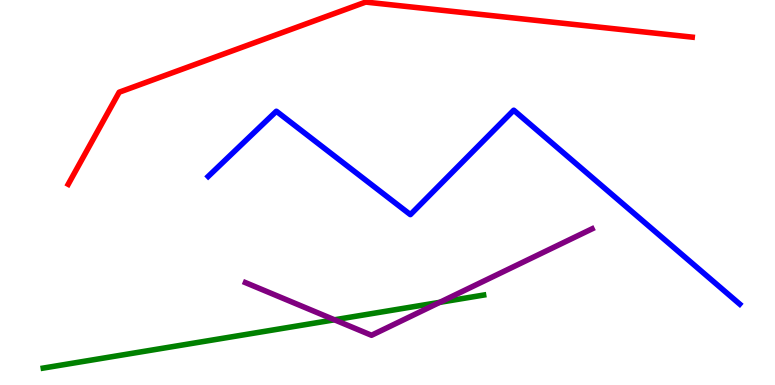[{'lines': ['blue', 'red'], 'intersections': []}, {'lines': ['green', 'red'], 'intersections': []}, {'lines': ['purple', 'red'], 'intersections': []}, {'lines': ['blue', 'green'], 'intersections': []}, {'lines': ['blue', 'purple'], 'intersections': []}, {'lines': ['green', 'purple'], 'intersections': [{'x': 4.32, 'y': 1.69}, {'x': 5.67, 'y': 2.15}]}]